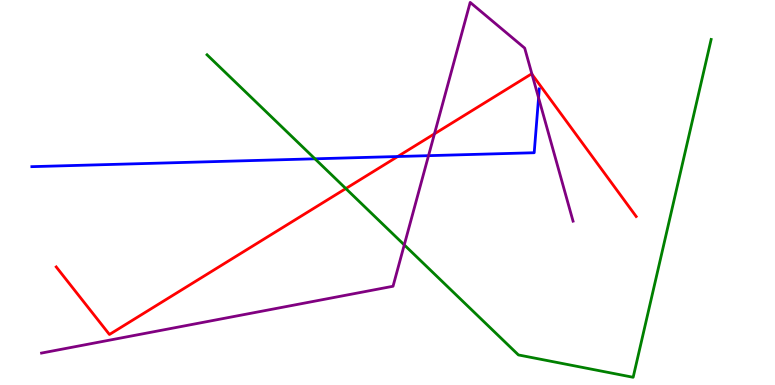[{'lines': ['blue', 'red'], 'intersections': [{'x': 5.13, 'y': 5.93}]}, {'lines': ['green', 'red'], 'intersections': [{'x': 4.46, 'y': 5.1}]}, {'lines': ['purple', 'red'], 'intersections': [{'x': 5.61, 'y': 6.52}, {'x': 6.86, 'y': 8.07}]}, {'lines': ['blue', 'green'], 'intersections': [{'x': 4.06, 'y': 5.88}]}, {'lines': ['blue', 'purple'], 'intersections': [{'x': 5.53, 'y': 5.96}, {'x': 6.95, 'y': 7.46}]}, {'lines': ['green', 'purple'], 'intersections': [{'x': 5.22, 'y': 3.64}]}]